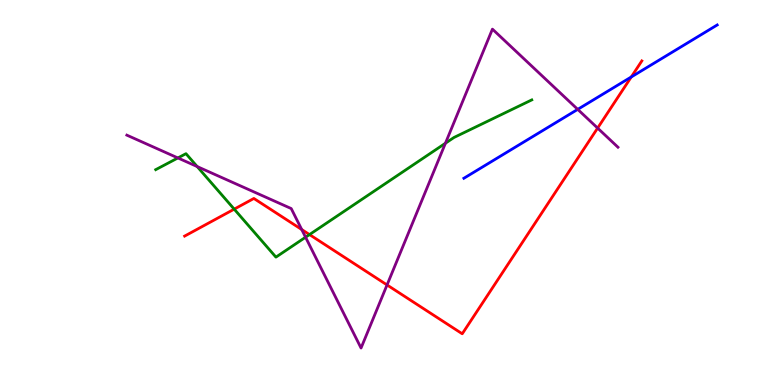[{'lines': ['blue', 'red'], 'intersections': [{'x': 8.15, 'y': 8.0}]}, {'lines': ['green', 'red'], 'intersections': [{'x': 3.02, 'y': 4.57}, {'x': 3.99, 'y': 3.91}]}, {'lines': ['purple', 'red'], 'intersections': [{'x': 3.89, 'y': 4.04}, {'x': 4.99, 'y': 2.6}, {'x': 7.71, 'y': 6.67}]}, {'lines': ['blue', 'green'], 'intersections': []}, {'lines': ['blue', 'purple'], 'intersections': [{'x': 7.45, 'y': 7.16}]}, {'lines': ['green', 'purple'], 'intersections': [{'x': 2.3, 'y': 5.9}, {'x': 2.54, 'y': 5.67}, {'x': 3.94, 'y': 3.84}, {'x': 5.75, 'y': 6.28}]}]